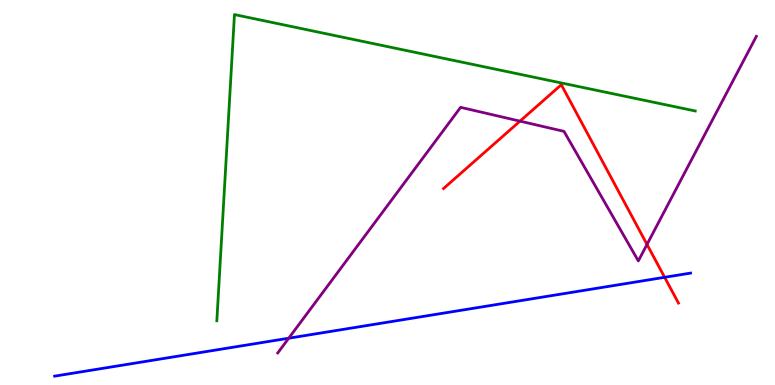[{'lines': ['blue', 'red'], 'intersections': [{'x': 8.58, 'y': 2.8}]}, {'lines': ['green', 'red'], 'intersections': []}, {'lines': ['purple', 'red'], 'intersections': [{'x': 6.71, 'y': 6.85}, {'x': 8.35, 'y': 3.65}]}, {'lines': ['blue', 'green'], 'intersections': []}, {'lines': ['blue', 'purple'], 'intersections': [{'x': 3.73, 'y': 1.22}]}, {'lines': ['green', 'purple'], 'intersections': []}]